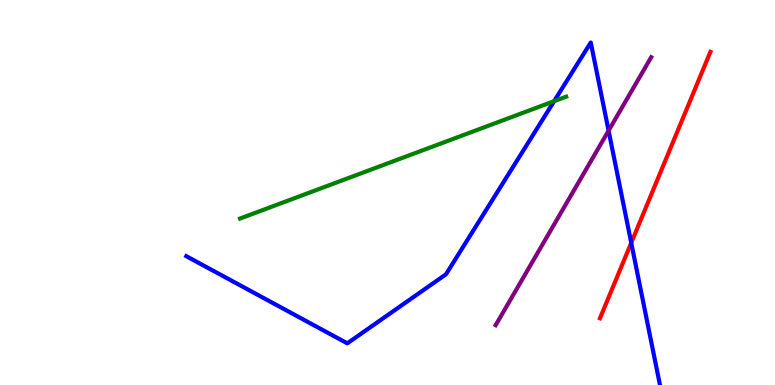[{'lines': ['blue', 'red'], 'intersections': [{'x': 8.15, 'y': 3.69}]}, {'lines': ['green', 'red'], 'intersections': []}, {'lines': ['purple', 'red'], 'intersections': []}, {'lines': ['blue', 'green'], 'intersections': [{'x': 7.15, 'y': 7.37}]}, {'lines': ['blue', 'purple'], 'intersections': [{'x': 7.85, 'y': 6.61}]}, {'lines': ['green', 'purple'], 'intersections': []}]